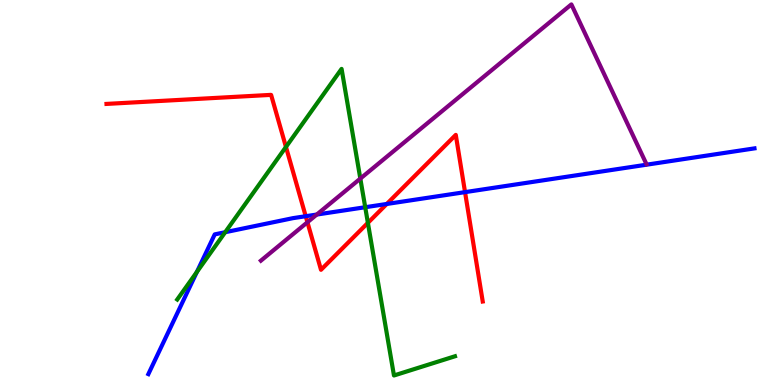[{'lines': ['blue', 'red'], 'intersections': [{'x': 3.94, 'y': 4.38}, {'x': 4.99, 'y': 4.7}, {'x': 6.0, 'y': 5.01}]}, {'lines': ['green', 'red'], 'intersections': [{'x': 3.69, 'y': 6.18}, {'x': 4.75, 'y': 4.21}]}, {'lines': ['purple', 'red'], 'intersections': [{'x': 3.97, 'y': 4.23}]}, {'lines': ['blue', 'green'], 'intersections': [{'x': 2.54, 'y': 2.94}, {'x': 2.91, 'y': 3.97}, {'x': 4.71, 'y': 4.62}]}, {'lines': ['blue', 'purple'], 'intersections': [{'x': 4.09, 'y': 4.43}]}, {'lines': ['green', 'purple'], 'intersections': [{'x': 4.65, 'y': 5.36}]}]